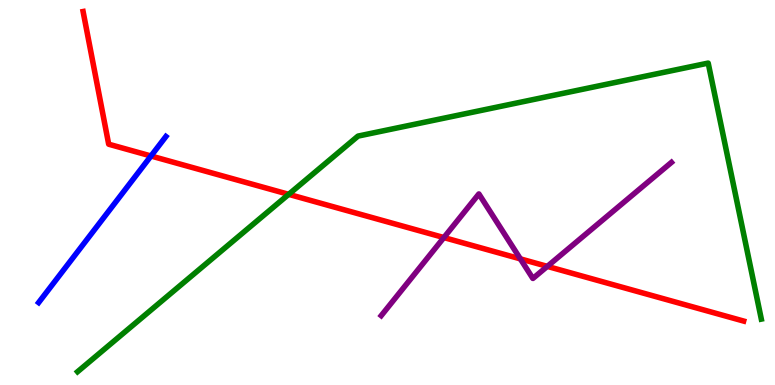[{'lines': ['blue', 'red'], 'intersections': [{'x': 1.95, 'y': 5.95}]}, {'lines': ['green', 'red'], 'intersections': [{'x': 3.72, 'y': 4.95}]}, {'lines': ['purple', 'red'], 'intersections': [{'x': 5.73, 'y': 3.83}, {'x': 6.71, 'y': 3.28}, {'x': 7.06, 'y': 3.08}]}, {'lines': ['blue', 'green'], 'intersections': []}, {'lines': ['blue', 'purple'], 'intersections': []}, {'lines': ['green', 'purple'], 'intersections': []}]